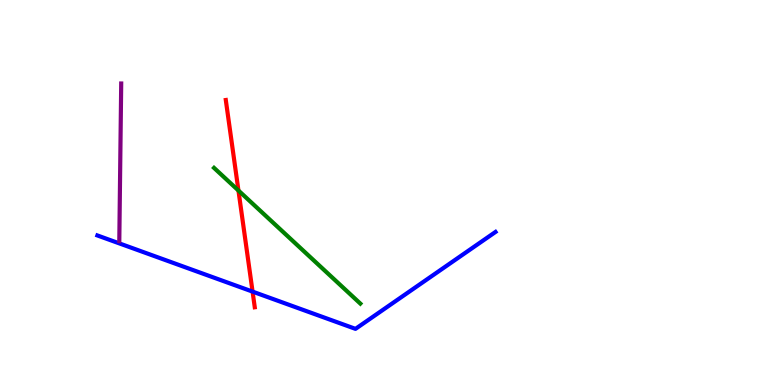[{'lines': ['blue', 'red'], 'intersections': [{'x': 3.26, 'y': 2.43}]}, {'lines': ['green', 'red'], 'intersections': [{'x': 3.08, 'y': 5.05}]}, {'lines': ['purple', 'red'], 'intersections': []}, {'lines': ['blue', 'green'], 'intersections': []}, {'lines': ['blue', 'purple'], 'intersections': []}, {'lines': ['green', 'purple'], 'intersections': []}]